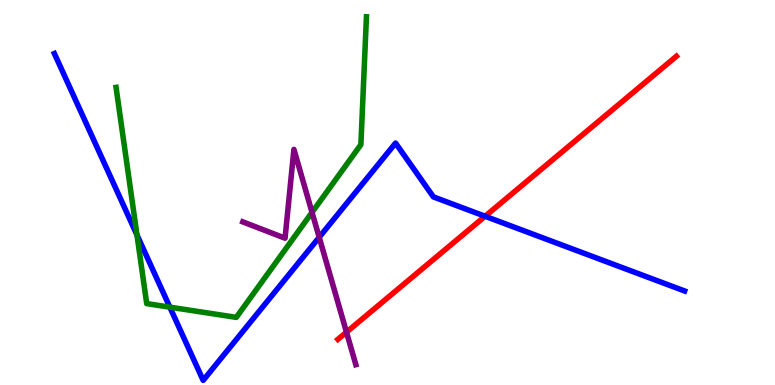[{'lines': ['blue', 'red'], 'intersections': [{'x': 6.26, 'y': 4.38}]}, {'lines': ['green', 'red'], 'intersections': []}, {'lines': ['purple', 'red'], 'intersections': [{'x': 4.47, 'y': 1.37}]}, {'lines': ['blue', 'green'], 'intersections': [{'x': 1.77, 'y': 3.9}, {'x': 2.19, 'y': 2.02}]}, {'lines': ['blue', 'purple'], 'intersections': [{'x': 4.12, 'y': 3.84}]}, {'lines': ['green', 'purple'], 'intersections': [{'x': 4.03, 'y': 4.48}]}]